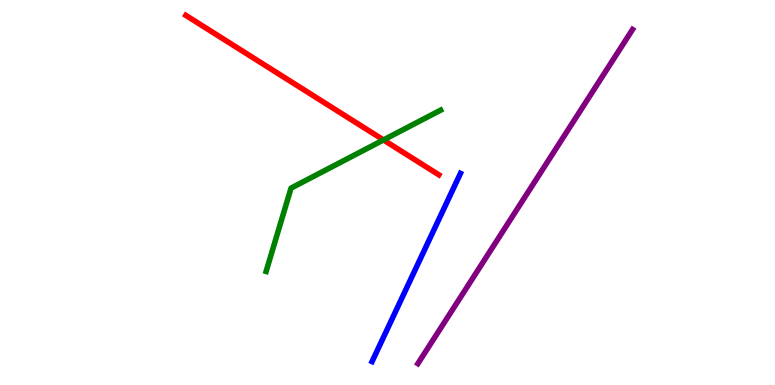[{'lines': ['blue', 'red'], 'intersections': []}, {'lines': ['green', 'red'], 'intersections': [{'x': 4.95, 'y': 6.37}]}, {'lines': ['purple', 'red'], 'intersections': []}, {'lines': ['blue', 'green'], 'intersections': []}, {'lines': ['blue', 'purple'], 'intersections': []}, {'lines': ['green', 'purple'], 'intersections': []}]